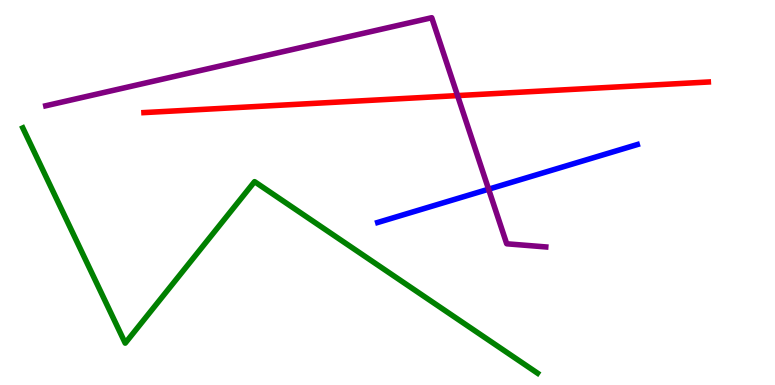[{'lines': ['blue', 'red'], 'intersections': []}, {'lines': ['green', 'red'], 'intersections': []}, {'lines': ['purple', 'red'], 'intersections': [{'x': 5.9, 'y': 7.52}]}, {'lines': ['blue', 'green'], 'intersections': []}, {'lines': ['blue', 'purple'], 'intersections': [{'x': 6.3, 'y': 5.09}]}, {'lines': ['green', 'purple'], 'intersections': []}]